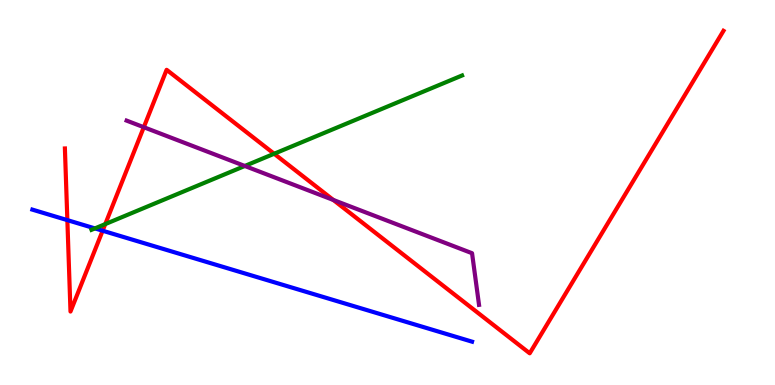[{'lines': ['blue', 'red'], 'intersections': [{'x': 0.869, 'y': 4.28}, {'x': 1.32, 'y': 4.01}]}, {'lines': ['green', 'red'], 'intersections': [{'x': 1.36, 'y': 4.18}, {'x': 3.54, 'y': 6.01}]}, {'lines': ['purple', 'red'], 'intersections': [{'x': 1.86, 'y': 6.7}, {'x': 4.3, 'y': 4.81}]}, {'lines': ['blue', 'green'], 'intersections': [{'x': 1.22, 'y': 4.07}]}, {'lines': ['blue', 'purple'], 'intersections': []}, {'lines': ['green', 'purple'], 'intersections': [{'x': 3.16, 'y': 5.69}]}]